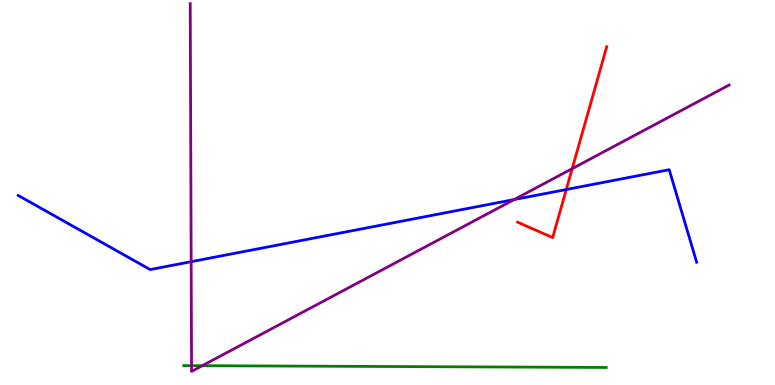[{'lines': ['blue', 'red'], 'intersections': [{'x': 7.31, 'y': 5.08}]}, {'lines': ['green', 'red'], 'intersections': []}, {'lines': ['purple', 'red'], 'intersections': [{'x': 7.38, 'y': 5.62}]}, {'lines': ['blue', 'green'], 'intersections': []}, {'lines': ['blue', 'purple'], 'intersections': [{'x': 2.47, 'y': 3.2}, {'x': 6.63, 'y': 4.82}]}, {'lines': ['green', 'purple'], 'intersections': [{'x': 2.47, 'y': 0.503}, {'x': 2.61, 'y': 0.501}]}]